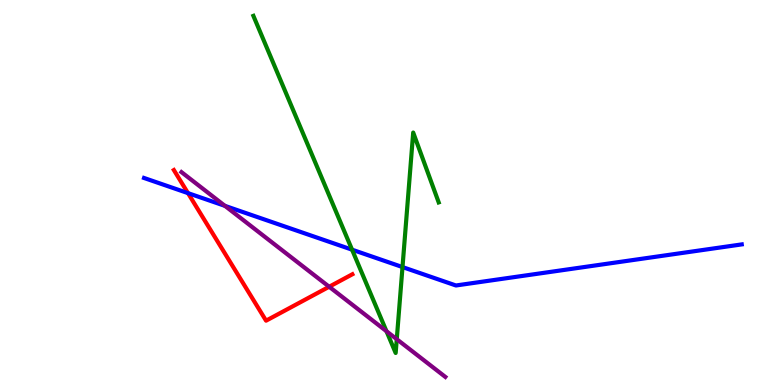[{'lines': ['blue', 'red'], 'intersections': [{'x': 2.43, 'y': 4.98}]}, {'lines': ['green', 'red'], 'intersections': []}, {'lines': ['purple', 'red'], 'intersections': [{'x': 4.25, 'y': 2.55}]}, {'lines': ['blue', 'green'], 'intersections': [{'x': 4.54, 'y': 3.51}, {'x': 5.19, 'y': 3.06}]}, {'lines': ['blue', 'purple'], 'intersections': [{'x': 2.9, 'y': 4.65}]}, {'lines': ['green', 'purple'], 'intersections': [{'x': 4.99, 'y': 1.4}, {'x': 5.12, 'y': 1.19}]}]